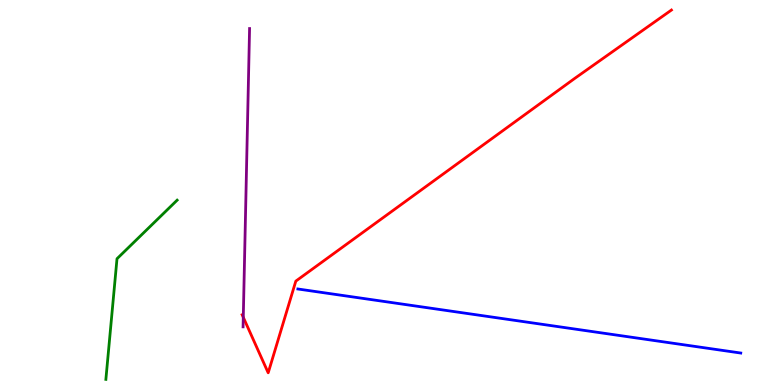[{'lines': ['blue', 'red'], 'intersections': []}, {'lines': ['green', 'red'], 'intersections': []}, {'lines': ['purple', 'red'], 'intersections': [{'x': 3.14, 'y': 1.76}]}, {'lines': ['blue', 'green'], 'intersections': []}, {'lines': ['blue', 'purple'], 'intersections': []}, {'lines': ['green', 'purple'], 'intersections': []}]